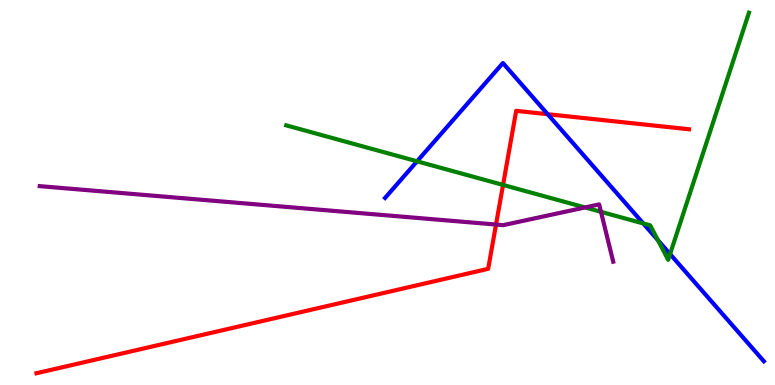[{'lines': ['blue', 'red'], 'intersections': [{'x': 7.07, 'y': 7.03}]}, {'lines': ['green', 'red'], 'intersections': [{'x': 6.49, 'y': 5.2}]}, {'lines': ['purple', 'red'], 'intersections': [{'x': 6.4, 'y': 4.17}]}, {'lines': ['blue', 'green'], 'intersections': [{'x': 5.38, 'y': 5.81}, {'x': 8.3, 'y': 4.2}, {'x': 8.49, 'y': 3.76}, {'x': 8.65, 'y': 3.4}]}, {'lines': ['blue', 'purple'], 'intersections': []}, {'lines': ['green', 'purple'], 'intersections': [{'x': 7.55, 'y': 4.61}, {'x': 7.75, 'y': 4.5}]}]